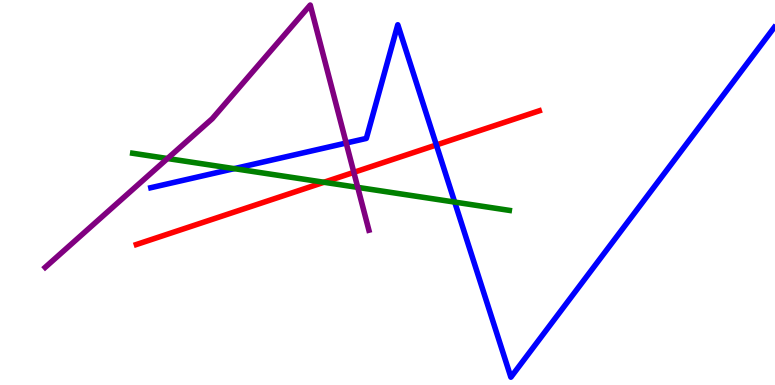[{'lines': ['blue', 'red'], 'intersections': [{'x': 5.63, 'y': 6.23}]}, {'lines': ['green', 'red'], 'intersections': [{'x': 4.18, 'y': 5.27}]}, {'lines': ['purple', 'red'], 'intersections': [{'x': 4.57, 'y': 5.52}]}, {'lines': ['blue', 'green'], 'intersections': [{'x': 3.02, 'y': 5.62}, {'x': 5.87, 'y': 4.75}]}, {'lines': ['blue', 'purple'], 'intersections': [{'x': 4.47, 'y': 6.29}]}, {'lines': ['green', 'purple'], 'intersections': [{'x': 2.16, 'y': 5.88}, {'x': 4.62, 'y': 5.13}]}]